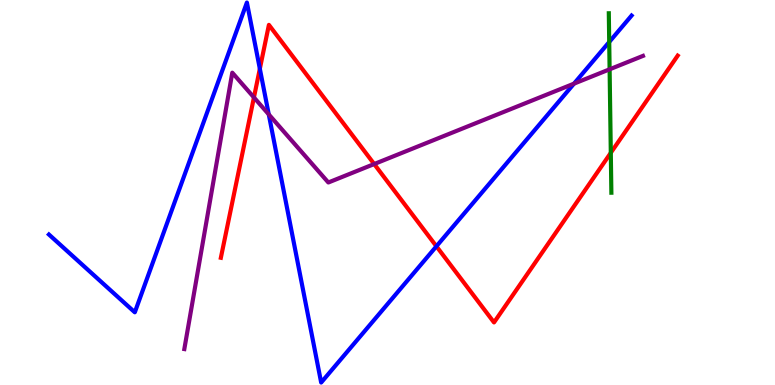[{'lines': ['blue', 'red'], 'intersections': [{'x': 3.35, 'y': 8.21}, {'x': 5.63, 'y': 3.6}]}, {'lines': ['green', 'red'], 'intersections': [{'x': 7.88, 'y': 6.03}]}, {'lines': ['purple', 'red'], 'intersections': [{'x': 3.28, 'y': 7.47}, {'x': 4.83, 'y': 5.74}]}, {'lines': ['blue', 'green'], 'intersections': [{'x': 7.86, 'y': 8.91}]}, {'lines': ['blue', 'purple'], 'intersections': [{'x': 3.47, 'y': 7.03}, {'x': 7.41, 'y': 7.83}]}, {'lines': ['green', 'purple'], 'intersections': [{'x': 7.87, 'y': 8.2}]}]